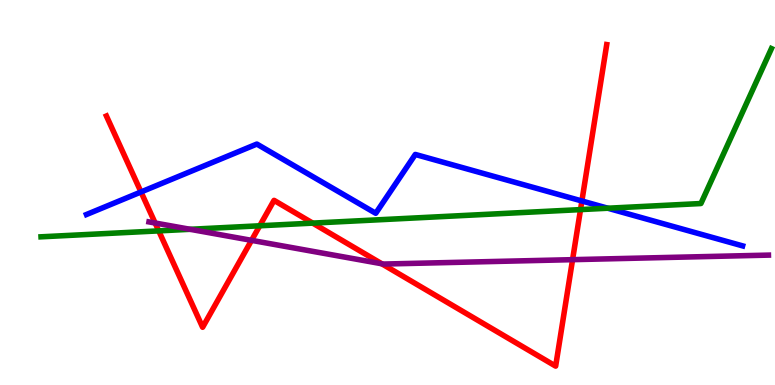[{'lines': ['blue', 'red'], 'intersections': [{'x': 1.82, 'y': 5.01}, {'x': 7.51, 'y': 4.78}]}, {'lines': ['green', 'red'], 'intersections': [{'x': 2.05, 'y': 4.0}, {'x': 3.35, 'y': 4.14}, {'x': 4.03, 'y': 4.2}, {'x': 7.49, 'y': 4.56}]}, {'lines': ['purple', 'red'], 'intersections': [{'x': 2.0, 'y': 4.21}, {'x': 3.25, 'y': 3.76}, {'x': 4.93, 'y': 3.15}, {'x': 7.39, 'y': 3.26}]}, {'lines': ['blue', 'green'], 'intersections': [{'x': 7.84, 'y': 4.59}]}, {'lines': ['blue', 'purple'], 'intersections': []}, {'lines': ['green', 'purple'], 'intersections': [{'x': 2.45, 'y': 4.04}]}]